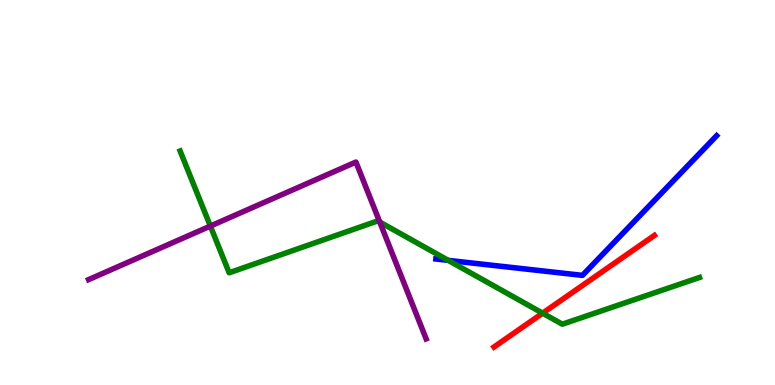[{'lines': ['blue', 'red'], 'intersections': []}, {'lines': ['green', 'red'], 'intersections': [{'x': 7.0, 'y': 1.87}]}, {'lines': ['purple', 'red'], 'intersections': []}, {'lines': ['blue', 'green'], 'intersections': [{'x': 5.78, 'y': 3.24}]}, {'lines': ['blue', 'purple'], 'intersections': []}, {'lines': ['green', 'purple'], 'intersections': [{'x': 2.71, 'y': 4.13}, {'x': 4.9, 'y': 4.23}]}]